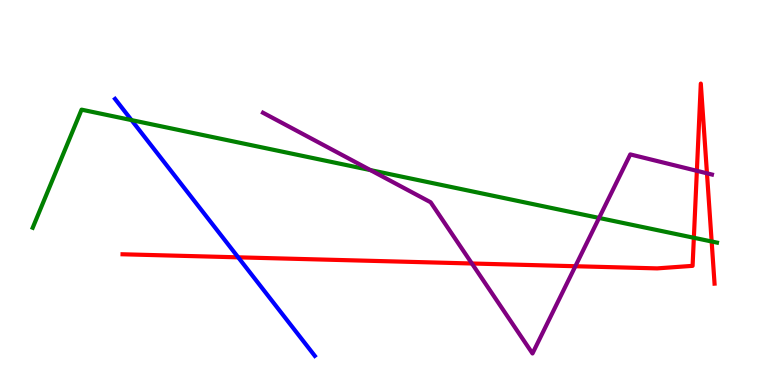[{'lines': ['blue', 'red'], 'intersections': [{'x': 3.07, 'y': 3.32}]}, {'lines': ['green', 'red'], 'intersections': [{'x': 8.95, 'y': 3.82}, {'x': 9.18, 'y': 3.73}]}, {'lines': ['purple', 'red'], 'intersections': [{'x': 6.09, 'y': 3.16}, {'x': 7.42, 'y': 3.08}, {'x': 8.99, 'y': 5.56}, {'x': 9.12, 'y': 5.5}]}, {'lines': ['blue', 'green'], 'intersections': [{'x': 1.7, 'y': 6.88}]}, {'lines': ['blue', 'purple'], 'intersections': []}, {'lines': ['green', 'purple'], 'intersections': [{'x': 4.78, 'y': 5.58}, {'x': 7.73, 'y': 4.34}]}]